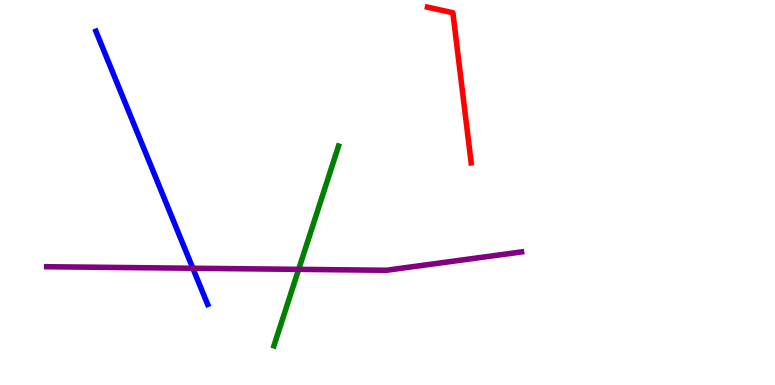[{'lines': ['blue', 'red'], 'intersections': []}, {'lines': ['green', 'red'], 'intersections': []}, {'lines': ['purple', 'red'], 'intersections': []}, {'lines': ['blue', 'green'], 'intersections': []}, {'lines': ['blue', 'purple'], 'intersections': [{'x': 2.49, 'y': 3.03}]}, {'lines': ['green', 'purple'], 'intersections': [{'x': 3.85, 'y': 3.0}]}]